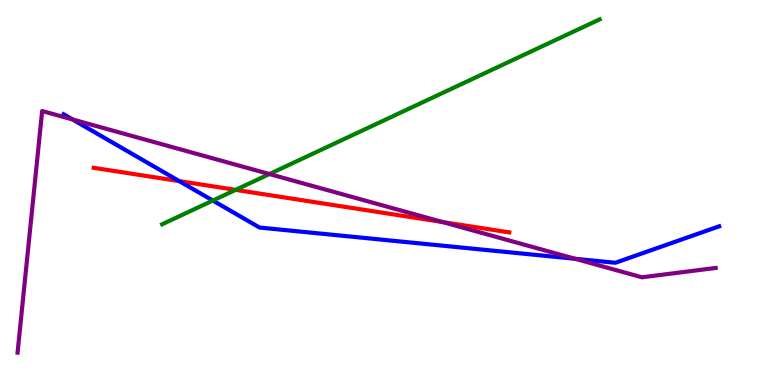[{'lines': ['blue', 'red'], 'intersections': [{'x': 2.31, 'y': 5.3}]}, {'lines': ['green', 'red'], 'intersections': [{'x': 3.04, 'y': 5.07}]}, {'lines': ['purple', 'red'], 'intersections': [{'x': 5.71, 'y': 4.23}]}, {'lines': ['blue', 'green'], 'intersections': [{'x': 2.75, 'y': 4.79}]}, {'lines': ['blue', 'purple'], 'intersections': [{'x': 0.937, 'y': 6.9}, {'x': 7.42, 'y': 3.28}]}, {'lines': ['green', 'purple'], 'intersections': [{'x': 3.48, 'y': 5.48}]}]